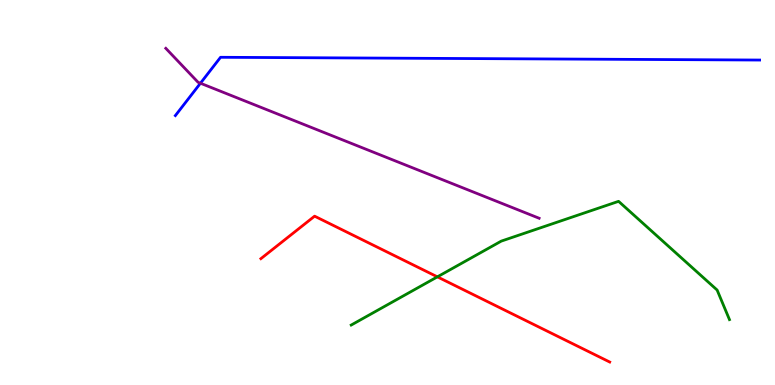[{'lines': ['blue', 'red'], 'intersections': []}, {'lines': ['green', 'red'], 'intersections': [{'x': 5.64, 'y': 2.81}]}, {'lines': ['purple', 'red'], 'intersections': []}, {'lines': ['blue', 'green'], 'intersections': []}, {'lines': ['blue', 'purple'], 'intersections': [{'x': 2.59, 'y': 7.84}]}, {'lines': ['green', 'purple'], 'intersections': []}]